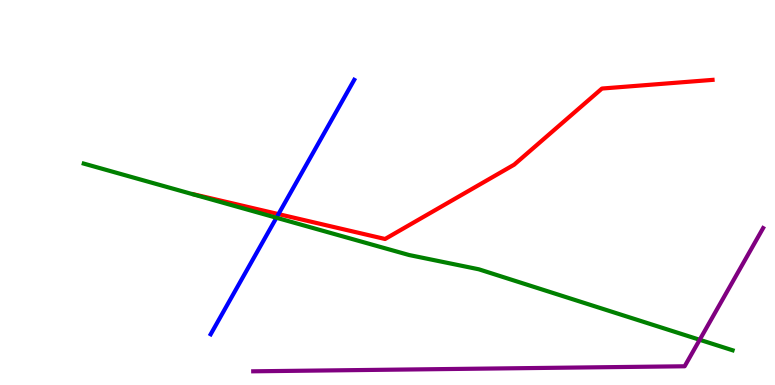[{'lines': ['blue', 'red'], 'intersections': [{'x': 3.59, 'y': 4.44}]}, {'lines': ['green', 'red'], 'intersections': []}, {'lines': ['purple', 'red'], 'intersections': []}, {'lines': ['blue', 'green'], 'intersections': [{'x': 3.57, 'y': 4.34}]}, {'lines': ['blue', 'purple'], 'intersections': []}, {'lines': ['green', 'purple'], 'intersections': [{'x': 9.03, 'y': 1.17}]}]